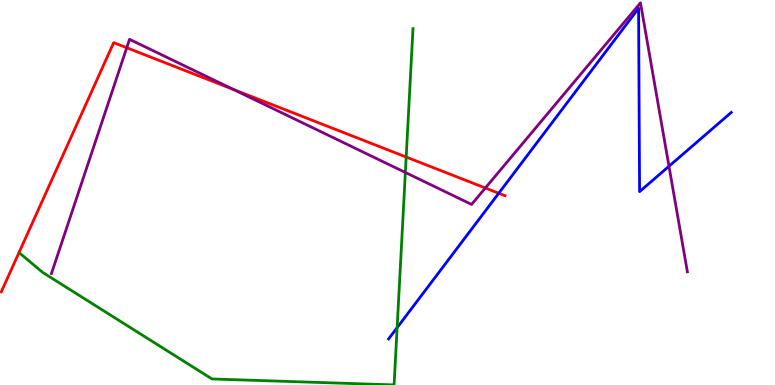[{'lines': ['blue', 'red'], 'intersections': [{'x': 6.44, 'y': 4.98}]}, {'lines': ['green', 'red'], 'intersections': [{'x': 5.24, 'y': 5.92}]}, {'lines': ['purple', 'red'], 'intersections': [{'x': 1.64, 'y': 8.76}, {'x': 3.01, 'y': 7.67}, {'x': 6.26, 'y': 5.12}]}, {'lines': ['blue', 'green'], 'intersections': [{'x': 5.12, 'y': 1.49}]}, {'lines': ['blue', 'purple'], 'intersections': [{'x': 8.63, 'y': 5.68}]}, {'lines': ['green', 'purple'], 'intersections': [{'x': 5.23, 'y': 5.52}]}]